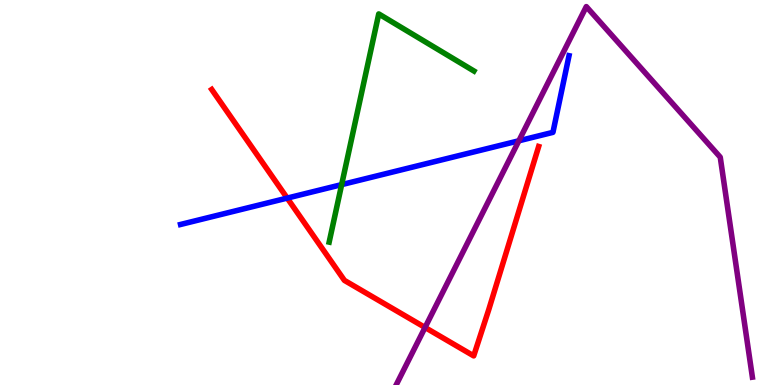[{'lines': ['blue', 'red'], 'intersections': [{'x': 3.71, 'y': 4.85}]}, {'lines': ['green', 'red'], 'intersections': []}, {'lines': ['purple', 'red'], 'intersections': [{'x': 5.48, 'y': 1.49}]}, {'lines': ['blue', 'green'], 'intersections': [{'x': 4.41, 'y': 5.2}]}, {'lines': ['blue', 'purple'], 'intersections': [{'x': 6.7, 'y': 6.34}]}, {'lines': ['green', 'purple'], 'intersections': []}]